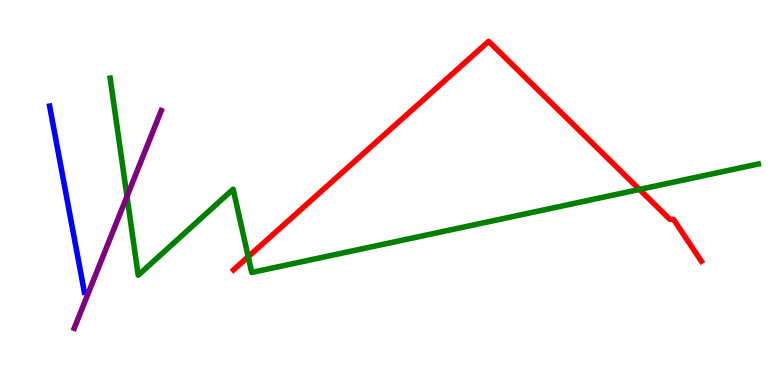[{'lines': ['blue', 'red'], 'intersections': []}, {'lines': ['green', 'red'], 'intersections': [{'x': 3.2, 'y': 3.33}, {'x': 8.25, 'y': 5.08}]}, {'lines': ['purple', 'red'], 'intersections': []}, {'lines': ['blue', 'green'], 'intersections': []}, {'lines': ['blue', 'purple'], 'intersections': []}, {'lines': ['green', 'purple'], 'intersections': [{'x': 1.64, 'y': 4.9}]}]